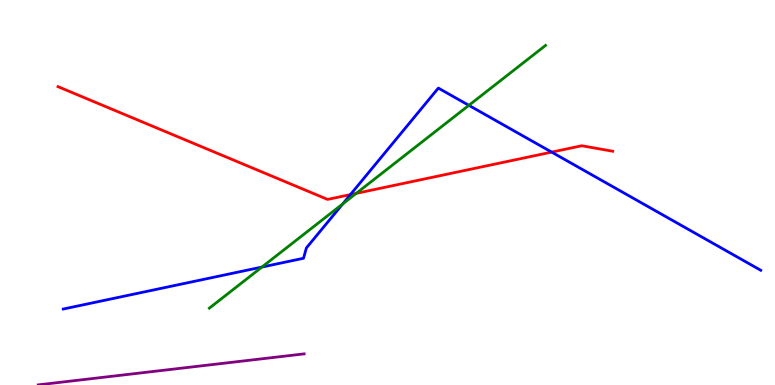[{'lines': ['blue', 'red'], 'intersections': [{'x': 4.52, 'y': 4.95}, {'x': 7.12, 'y': 6.05}]}, {'lines': ['green', 'red'], 'intersections': [{'x': 4.6, 'y': 4.98}]}, {'lines': ['purple', 'red'], 'intersections': []}, {'lines': ['blue', 'green'], 'intersections': [{'x': 3.38, 'y': 3.06}, {'x': 4.42, 'y': 4.7}, {'x': 6.05, 'y': 7.26}]}, {'lines': ['blue', 'purple'], 'intersections': []}, {'lines': ['green', 'purple'], 'intersections': []}]